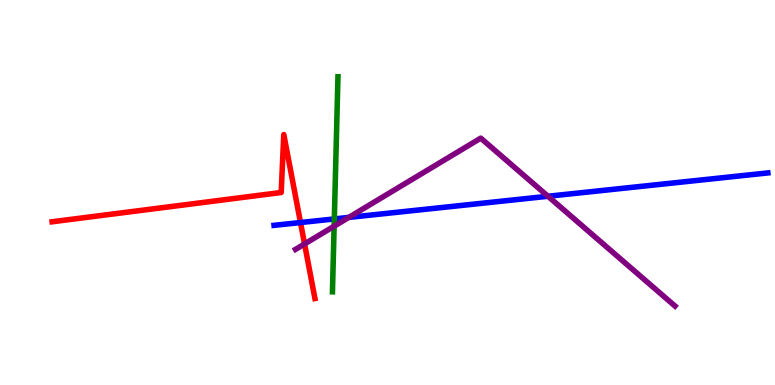[{'lines': ['blue', 'red'], 'intersections': [{'x': 3.88, 'y': 4.22}]}, {'lines': ['green', 'red'], 'intersections': []}, {'lines': ['purple', 'red'], 'intersections': [{'x': 3.93, 'y': 3.66}]}, {'lines': ['blue', 'green'], 'intersections': [{'x': 4.31, 'y': 4.31}]}, {'lines': ['blue', 'purple'], 'intersections': [{'x': 4.5, 'y': 4.35}, {'x': 7.07, 'y': 4.9}]}, {'lines': ['green', 'purple'], 'intersections': [{'x': 4.31, 'y': 4.12}]}]